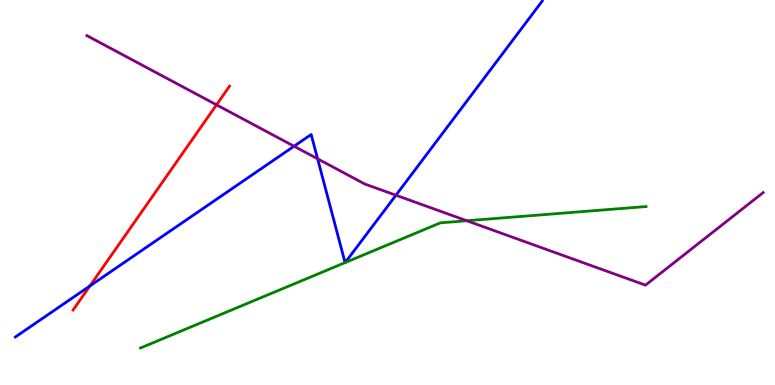[{'lines': ['blue', 'red'], 'intersections': [{'x': 1.16, 'y': 2.57}]}, {'lines': ['green', 'red'], 'intersections': []}, {'lines': ['purple', 'red'], 'intersections': [{'x': 2.79, 'y': 7.28}]}, {'lines': ['blue', 'green'], 'intersections': [{'x': 4.45, 'y': 3.18}, {'x': 4.45, 'y': 3.18}]}, {'lines': ['blue', 'purple'], 'intersections': [{'x': 3.79, 'y': 6.2}, {'x': 4.1, 'y': 5.88}, {'x': 5.11, 'y': 4.93}]}, {'lines': ['green', 'purple'], 'intersections': [{'x': 6.02, 'y': 4.27}]}]